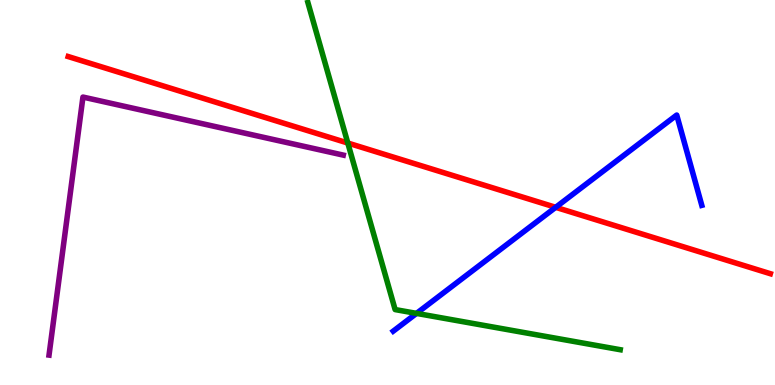[{'lines': ['blue', 'red'], 'intersections': [{'x': 7.17, 'y': 4.62}]}, {'lines': ['green', 'red'], 'intersections': [{'x': 4.49, 'y': 6.29}]}, {'lines': ['purple', 'red'], 'intersections': []}, {'lines': ['blue', 'green'], 'intersections': [{'x': 5.37, 'y': 1.86}]}, {'lines': ['blue', 'purple'], 'intersections': []}, {'lines': ['green', 'purple'], 'intersections': []}]